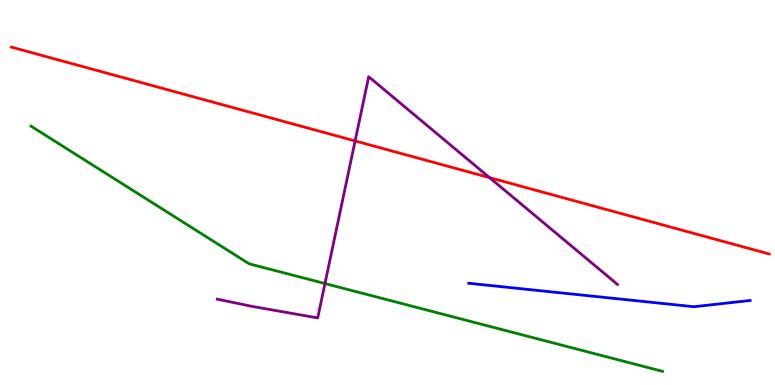[{'lines': ['blue', 'red'], 'intersections': []}, {'lines': ['green', 'red'], 'intersections': []}, {'lines': ['purple', 'red'], 'intersections': [{'x': 4.58, 'y': 6.34}, {'x': 6.32, 'y': 5.39}]}, {'lines': ['blue', 'green'], 'intersections': []}, {'lines': ['blue', 'purple'], 'intersections': []}, {'lines': ['green', 'purple'], 'intersections': [{'x': 4.19, 'y': 2.64}]}]